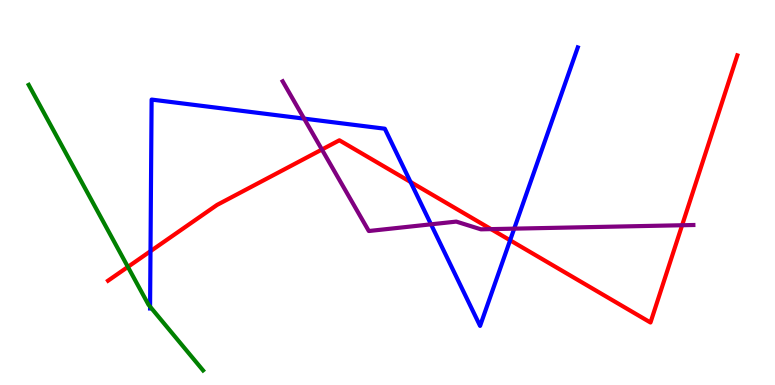[{'lines': ['blue', 'red'], 'intersections': [{'x': 1.94, 'y': 3.48}, {'x': 5.3, 'y': 5.27}, {'x': 6.58, 'y': 3.76}]}, {'lines': ['green', 'red'], 'intersections': [{'x': 1.65, 'y': 3.07}]}, {'lines': ['purple', 'red'], 'intersections': [{'x': 4.15, 'y': 6.12}, {'x': 6.34, 'y': 4.05}, {'x': 8.8, 'y': 4.15}]}, {'lines': ['blue', 'green'], 'intersections': [{'x': 1.94, 'y': 2.04}]}, {'lines': ['blue', 'purple'], 'intersections': [{'x': 3.92, 'y': 6.92}, {'x': 5.56, 'y': 4.17}, {'x': 6.63, 'y': 4.06}]}, {'lines': ['green', 'purple'], 'intersections': []}]